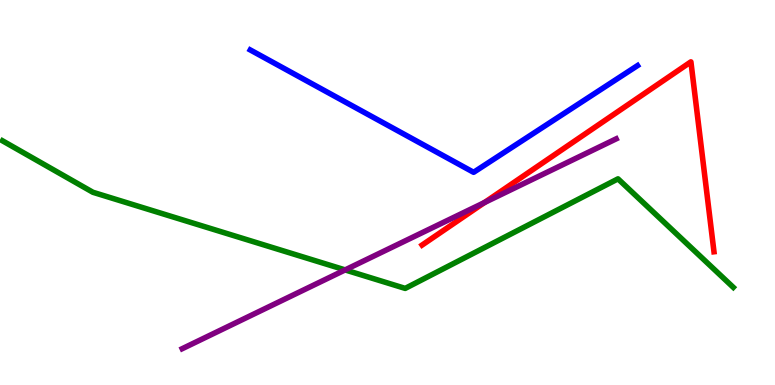[{'lines': ['blue', 'red'], 'intersections': []}, {'lines': ['green', 'red'], 'intersections': []}, {'lines': ['purple', 'red'], 'intersections': [{'x': 6.25, 'y': 4.74}]}, {'lines': ['blue', 'green'], 'intersections': []}, {'lines': ['blue', 'purple'], 'intersections': []}, {'lines': ['green', 'purple'], 'intersections': [{'x': 4.45, 'y': 2.99}]}]